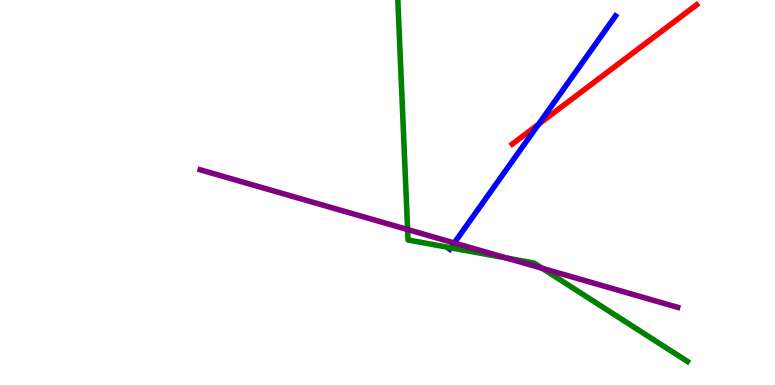[{'lines': ['blue', 'red'], 'intersections': [{'x': 6.95, 'y': 6.77}]}, {'lines': ['green', 'red'], 'intersections': []}, {'lines': ['purple', 'red'], 'intersections': []}, {'lines': ['blue', 'green'], 'intersections': [{'x': 5.82, 'y': 3.56}]}, {'lines': ['blue', 'purple'], 'intersections': [{'x': 5.86, 'y': 3.69}]}, {'lines': ['green', 'purple'], 'intersections': [{'x': 5.26, 'y': 4.04}, {'x': 6.53, 'y': 3.3}, {'x': 7.0, 'y': 3.03}]}]